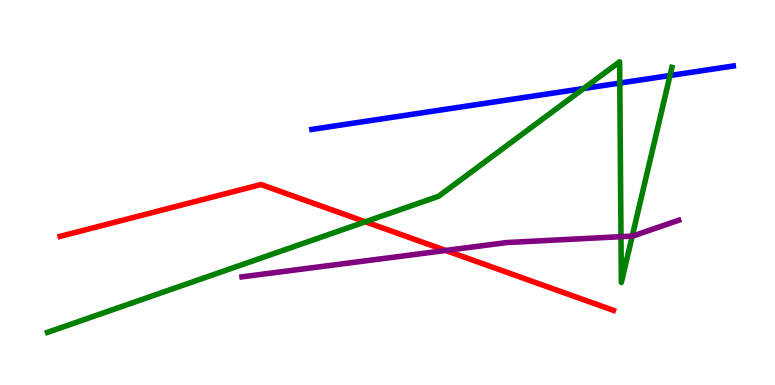[{'lines': ['blue', 'red'], 'intersections': []}, {'lines': ['green', 'red'], 'intersections': [{'x': 4.71, 'y': 4.24}]}, {'lines': ['purple', 'red'], 'intersections': [{'x': 5.75, 'y': 3.49}]}, {'lines': ['blue', 'green'], 'intersections': [{'x': 7.53, 'y': 7.7}, {'x': 8.0, 'y': 7.84}, {'x': 8.65, 'y': 8.04}]}, {'lines': ['blue', 'purple'], 'intersections': []}, {'lines': ['green', 'purple'], 'intersections': [{'x': 8.01, 'y': 3.85}, {'x': 8.16, 'y': 3.87}]}]